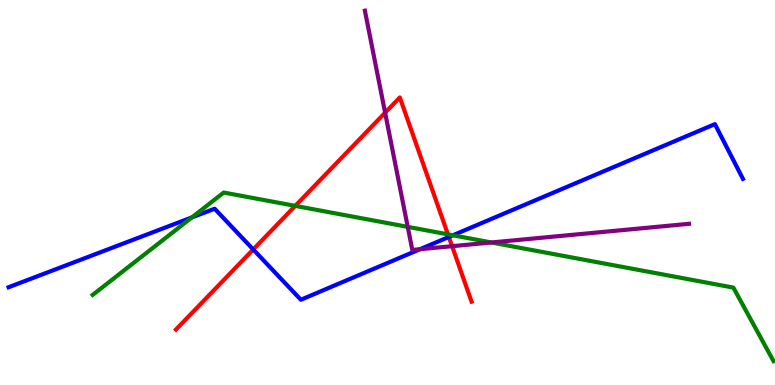[{'lines': ['blue', 'red'], 'intersections': [{'x': 3.27, 'y': 3.52}, {'x': 5.79, 'y': 3.84}]}, {'lines': ['green', 'red'], 'intersections': [{'x': 3.81, 'y': 4.65}, {'x': 5.78, 'y': 3.91}]}, {'lines': ['purple', 'red'], 'intersections': [{'x': 4.97, 'y': 7.07}, {'x': 5.83, 'y': 3.61}]}, {'lines': ['blue', 'green'], 'intersections': [{'x': 2.48, 'y': 4.35}, {'x': 5.84, 'y': 3.89}]}, {'lines': ['blue', 'purple'], 'intersections': [{'x': 5.42, 'y': 3.53}]}, {'lines': ['green', 'purple'], 'intersections': [{'x': 5.26, 'y': 4.11}, {'x': 6.34, 'y': 3.7}]}]